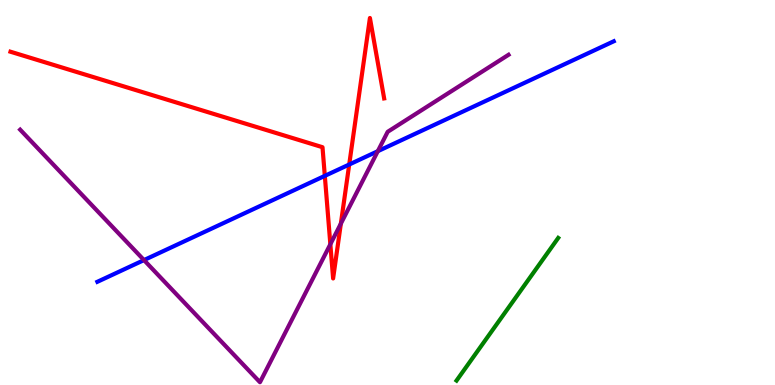[{'lines': ['blue', 'red'], 'intersections': [{'x': 4.19, 'y': 5.43}, {'x': 4.51, 'y': 5.73}]}, {'lines': ['green', 'red'], 'intersections': []}, {'lines': ['purple', 'red'], 'intersections': [{'x': 4.26, 'y': 3.66}, {'x': 4.4, 'y': 4.19}]}, {'lines': ['blue', 'green'], 'intersections': []}, {'lines': ['blue', 'purple'], 'intersections': [{'x': 1.86, 'y': 3.24}, {'x': 4.87, 'y': 6.07}]}, {'lines': ['green', 'purple'], 'intersections': []}]